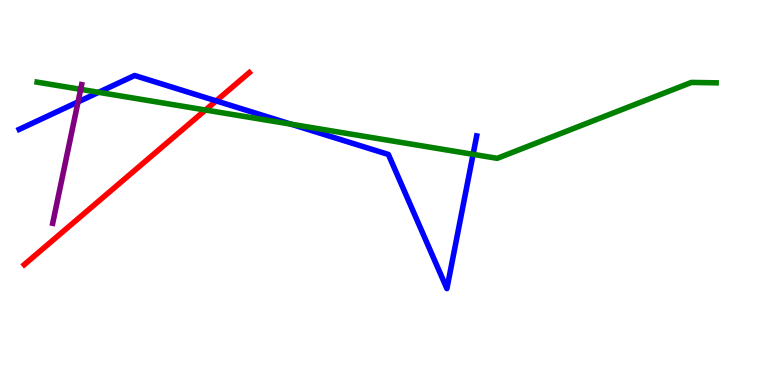[{'lines': ['blue', 'red'], 'intersections': [{'x': 2.79, 'y': 7.38}]}, {'lines': ['green', 'red'], 'intersections': [{'x': 2.65, 'y': 7.14}]}, {'lines': ['purple', 'red'], 'intersections': []}, {'lines': ['blue', 'green'], 'intersections': [{'x': 1.27, 'y': 7.6}, {'x': 3.76, 'y': 6.77}, {'x': 6.1, 'y': 5.99}]}, {'lines': ['blue', 'purple'], 'intersections': [{'x': 1.01, 'y': 7.35}]}, {'lines': ['green', 'purple'], 'intersections': [{'x': 1.04, 'y': 7.68}]}]